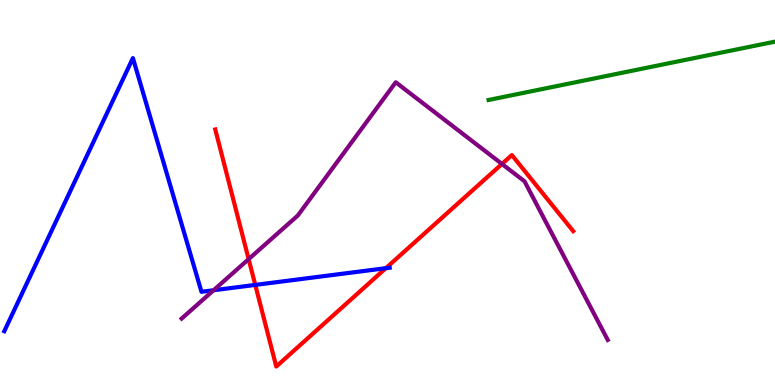[{'lines': ['blue', 'red'], 'intersections': [{'x': 3.29, 'y': 2.6}, {'x': 4.98, 'y': 3.03}]}, {'lines': ['green', 'red'], 'intersections': []}, {'lines': ['purple', 'red'], 'intersections': [{'x': 3.21, 'y': 3.27}, {'x': 6.48, 'y': 5.74}]}, {'lines': ['blue', 'green'], 'intersections': []}, {'lines': ['blue', 'purple'], 'intersections': [{'x': 2.76, 'y': 2.46}]}, {'lines': ['green', 'purple'], 'intersections': []}]